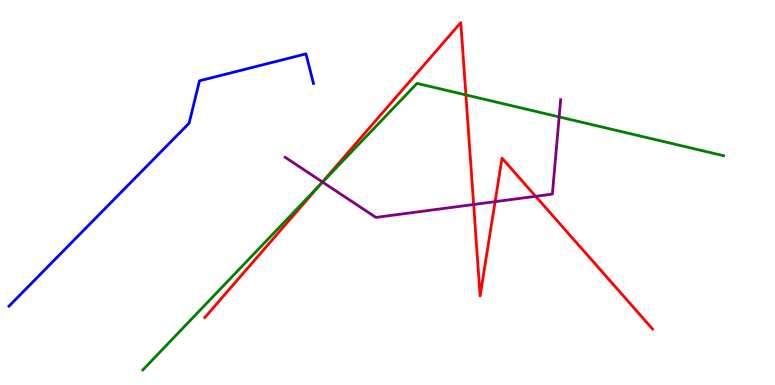[{'lines': ['blue', 'red'], 'intersections': []}, {'lines': ['green', 'red'], 'intersections': [{'x': 4.13, 'y': 5.21}, {'x': 6.01, 'y': 7.53}]}, {'lines': ['purple', 'red'], 'intersections': [{'x': 4.16, 'y': 5.27}, {'x': 6.11, 'y': 4.69}, {'x': 6.39, 'y': 4.76}, {'x': 6.91, 'y': 4.9}]}, {'lines': ['blue', 'green'], 'intersections': []}, {'lines': ['blue', 'purple'], 'intersections': []}, {'lines': ['green', 'purple'], 'intersections': [{'x': 4.16, 'y': 5.27}, {'x': 7.21, 'y': 6.96}]}]